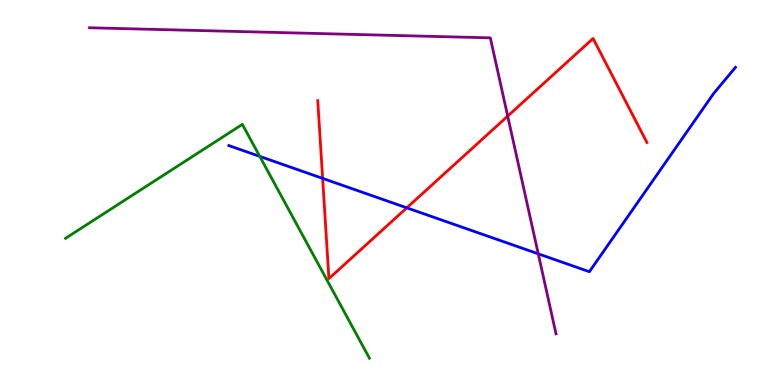[{'lines': ['blue', 'red'], 'intersections': [{'x': 4.16, 'y': 5.37}, {'x': 5.25, 'y': 4.6}]}, {'lines': ['green', 'red'], 'intersections': []}, {'lines': ['purple', 'red'], 'intersections': [{'x': 6.55, 'y': 6.98}]}, {'lines': ['blue', 'green'], 'intersections': [{'x': 3.35, 'y': 5.94}]}, {'lines': ['blue', 'purple'], 'intersections': [{'x': 6.95, 'y': 3.41}]}, {'lines': ['green', 'purple'], 'intersections': []}]